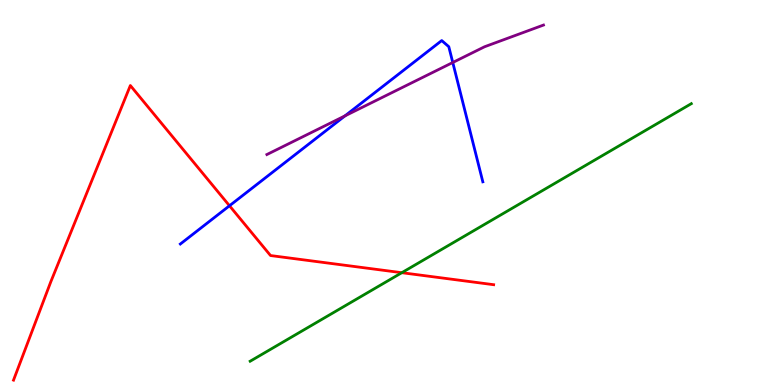[{'lines': ['blue', 'red'], 'intersections': [{'x': 2.96, 'y': 4.66}]}, {'lines': ['green', 'red'], 'intersections': [{'x': 5.18, 'y': 2.92}]}, {'lines': ['purple', 'red'], 'intersections': []}, {'lines': ['blue', 'green'], 'intersections': []}, {'lines': ['blue', 'purple'], 'intersections': [{'x': 4.45, 'y': 6.99}, {'x': 5.84, 'y': 8.38}]}, {'lines': ['green', 'purple'], 'intersections': []}]